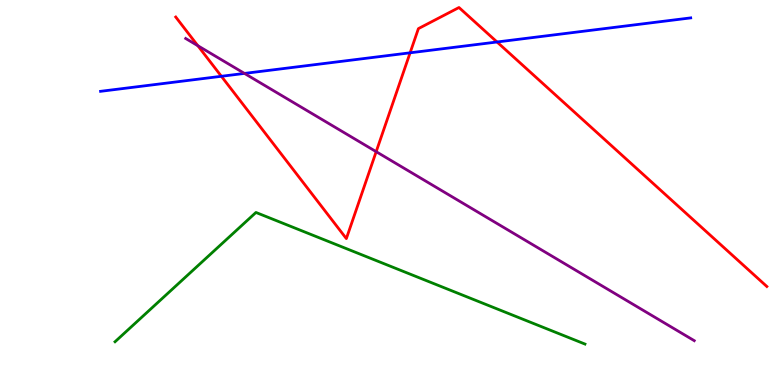[{'lines': ['blue', 'red'], 'intersections': [{'x': 2.86, 'y': 8.02}, {'x': 5.29, 'y': 8.63}, {'x': 6.41, 'y': 8.91}]}, {'lines': ['green', 'red'], 'intersections': []}, {'lines': ['purple', 'red'], 'intersections': [{'x': 2.55, 'y': 8.81}, {'x': 4.85, 'y': 6.06}]}, {'lines': ['blue', 'green'], 'intersections': []}, {'lines': ['blue', 'purple'], 'intersections': [{'x': 3.15, 'y': 8.09}]}, {'lines': ['green', 'purple'], 'intersections': []}]